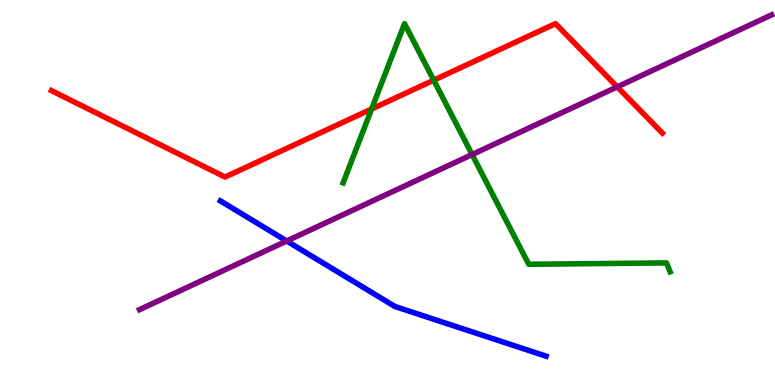[{'lines': ['blue', 'red'], 'intersections': []}, {'lines': ['green', 'red'], 'intersections': [{'x': 4.8, 'y': 7.17}, {'x': 5.6, 'y': 7.92}]}, {'lines': ['purple', 'red'], 'intersections': [{'x': 7.96, 'y': 7.74}]}, {'lines': ['blue', 'green'], 'intersections': []}, {'lines': ['blue', 'purple'], 'intersections': [{'x': 3.7, 'y': 3.74}]}, {'lines': ['green', 'purple'], 'intersections': [{'x': 6.09, 'y': 5.99}]}]